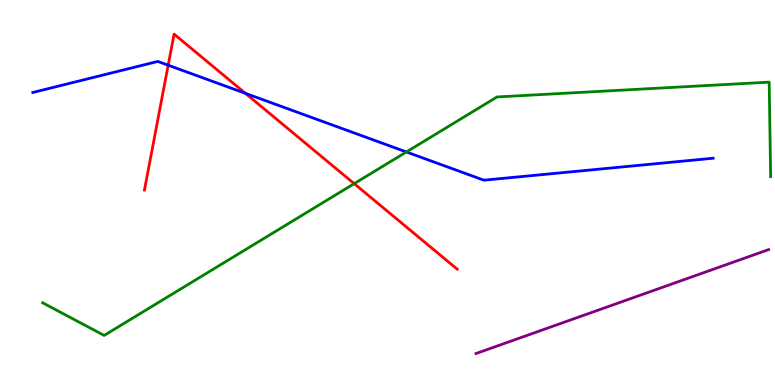[{'lines': ['blue', 'red'], 'intersections': [{'x': 2.17, 'y': 8.31}, {'x': 3.17, 'y': 7.58}]}, {'lines': ['green', 'red'], 'intersections': [{'x': 4.57, 'y': 5.23}]}, {'lines': ['purple', 'red'], 'intersections': []}, {'lines': ['blue', 'green'], 'intersections': [{'x': 5.24, 'y': 6.05}]}, {'lines': ['blue', 'purple'], 'intersections': []}, {'lines': ['green', 'purple'], 'intersections': []}]